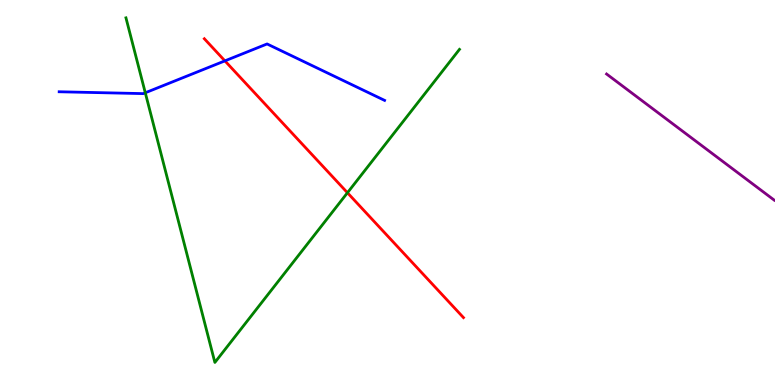[{'lines': ['blue', 'red'], 'intersections': [{'x': 2.9, 'y': 8.42}]}, {'lines': ['green', 'red'], 'intersections': [{'x': 4.48, 'y': 4.99}]}, {'lines': ['purple', 'red'], 'intersections': []}, {'lines': ['blue', 'green'], 'intersections': [{'x': 1.87, 'y': 7.59}]}, {'lines': ['blue', 'purple'], 'intersections': []}, {'lines': ['green', 'purple'], 'intersections': []}]